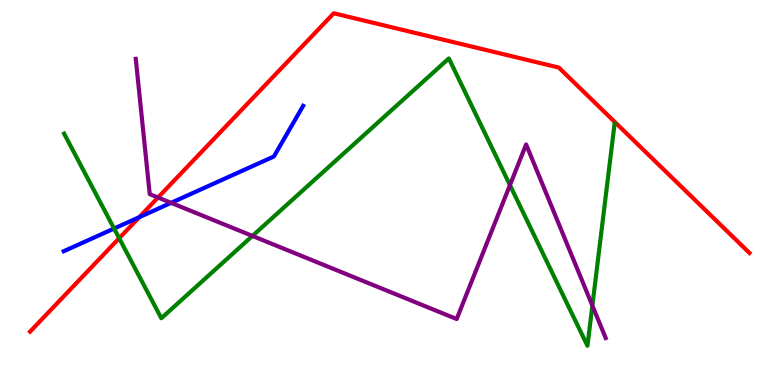[{'lines': ['blue', 'red'], 'intersections': [{'x': 1.8, 'y': 4.36}]}, {'lines': ['green', 'red'], 'intersections': [{'x': 1.54, 'y': 3.81}]}, {'lines': ['purple', 'red'], 'intersections': [{'x': 2.04, 'y': 4.87}]}, {'lines': ['blue', 'green'], 'intersections': [{'x': 1.47, 'y': 4.06}]}, {'lines': ['blue', 'purple'], 'intersections': [{'x': 2.21, 'y': 4.73}]}, {'lines': ['green', 'purple'], 'intersections': [{'x': 3.26, 'y': 3.87}, {'x': 6.58, 'y': 5.19}, {'x': 7.64, 'y': 2.06}]}]